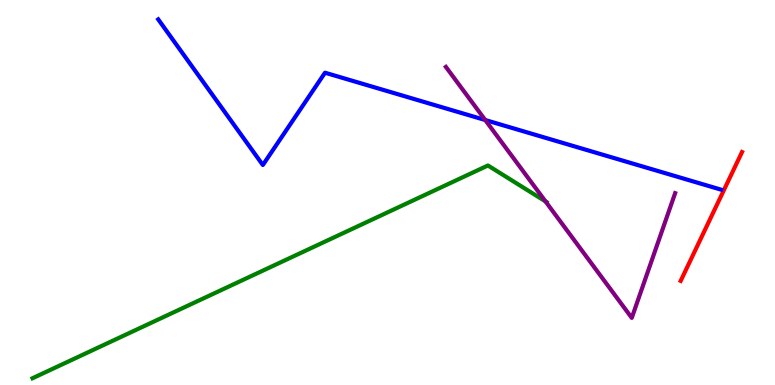[{'lines': ['blue', 'red'], 'intersections': []}, {'lines': ['green', 'red'], 'intersections': []}, {'lines': ['purple', 'red'], 'intersections': []}, {'lines': ['blue', 'green'], 'intersections': []}, {'lines': ['blue', 'purple'], 'intersections': [{'x': 6.26, 'y': 6.88}]}, {'lines': ['green', 'purple'], 'intersections': [{'x': 7.04, 'y': 4.77}]}]